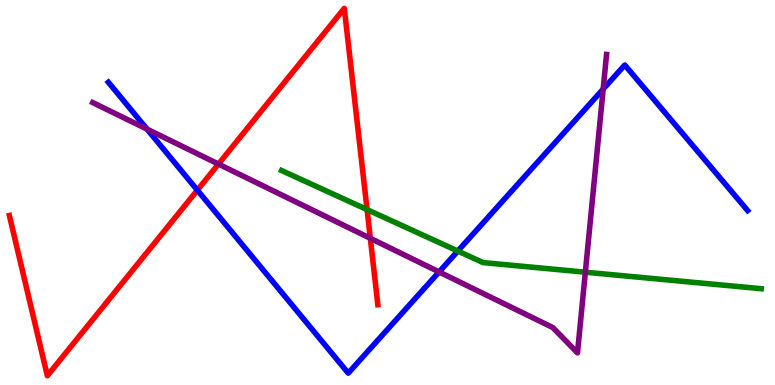[{'lines': ['blue', 'red'], 'intersections': [{'x': 2.55, 'y': 5.06}]}, {'lines': ['green', 'red'], 'intersections': [{'x': 4.74, 'y': 4.56}]}, {'lines': ['purple', 'red'], 'intersections': [{'x': 2.82, 'y': 5.74}, {'x': 4.78, 'y': 3.81}]}, {'lines': ['blue', 'green'], 'intersections': [{'x': 5.91, 'y': 3.48}]}, {'lines': ['blue', 'purple'], 'intersections': [{'x': 1.9, 'y': 6.65}, {'x': 5.67, 'y': 2.94}, {'x': 7.78, 'y': 7.69}]}, {'lines': ['green', 'purple'], 'intersections': [{'x': 7.55, 'y': 2.93}]}]